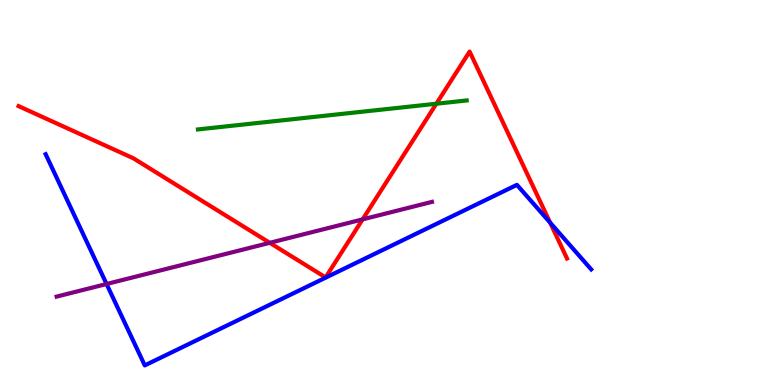[{'lines': ['blue', 'red'], 'intersections': [{'x': 7.1, 'y': 4.22}]}, {'lines': ['green', 'red'], 'intersections': [{'x': 5.63, 'y': 7.31}]}, {'lines': ['purple', 'red'], 'intersections': [{'x': 3.48, 'y': 3.69}, {'x': 4.68, 'y': 4.3}]}, {'lines': ['blue', 'green'], 'intersections': []}, {'lines': ['blue', 'purple'], 'intersections': [{'x': 1.38, 'y': 2.62}]}, {'lines': ['green', 'purple'], 'intersections': []}]